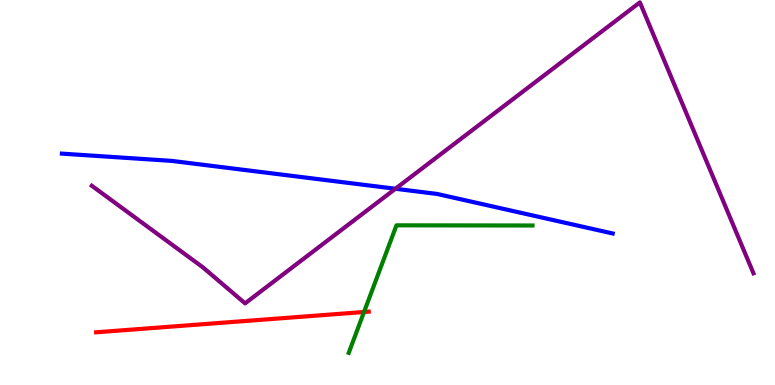[{'lines': ['blue', 'red'], 'intersections': []}, {'lines': ['green', 'red'], 'intersections': [{'x': 4.7, 'y': 1.9}]}, {'lines': ['purple', 'red'], 'intersections': []}, {'lines': ['blue', 'green'], 'intersections': []}, {'lines': ['blue', 'purple'], 'intersections': [{'x': 5.1, 'y': 5.1}]}, {'lines': ['green', 'purple'], 'intersections': []}]